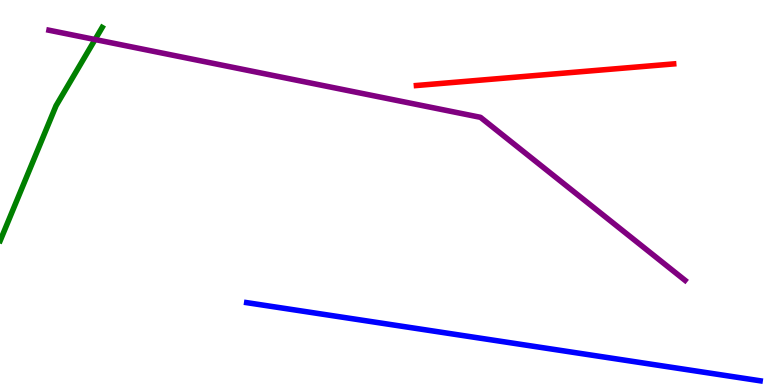[{'lines': ['blue', 'red'], 'intersections': []}, {'lines': ['green', 'red'], 'intersections': []}, {'lines': ['purple', 'red'], 'intersections': []}, {'lines': ['blue', 'green'], 'intersections': []}, {'lines': ['blue', 'purple'], 'intersections': []}, {'lines': ['green', 'purple'], 'intersections': [{'x': 1.23, 'y': 8.97}]}]